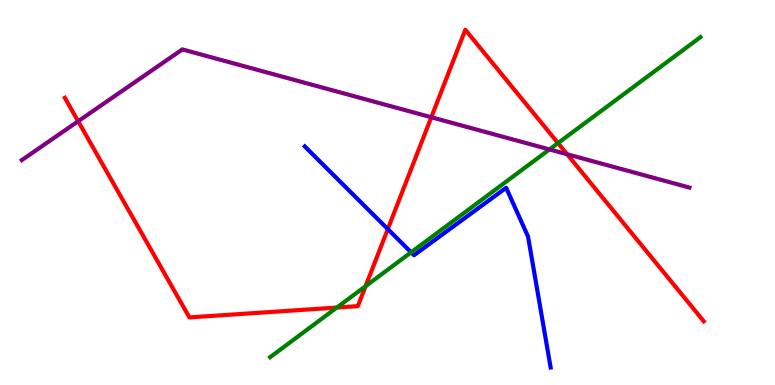[{'lines': ['blue', 'red'], 'intersections': [{'x': 5.0, 'y': 4.05}]}, {'lines': ['green', 'red'], 'intersections': [{'x': 4.35, 'y': 2.01}, {'x': 4.72, 'y': 2.57}, {'x': 7.2, 'y': 6.28}]}, {'lines': ['purple', 'red'], 'intersections': [{'x': 1.01, 'y': 6.85}, {'x': 5.57, 'y': 6.95}, {'x': 7.32, 'y': 5.99}]}, {'lines': ['blue', 'green'], 'intersections': [{'x': 5.3, 'y': 3.45}]}, {'lines': ['blue', 'purple'], 'intersections': []}, {'lines': ['green', 'purple'], 'intersections': [{'x': 7.09, 'y': 6.12}]}]